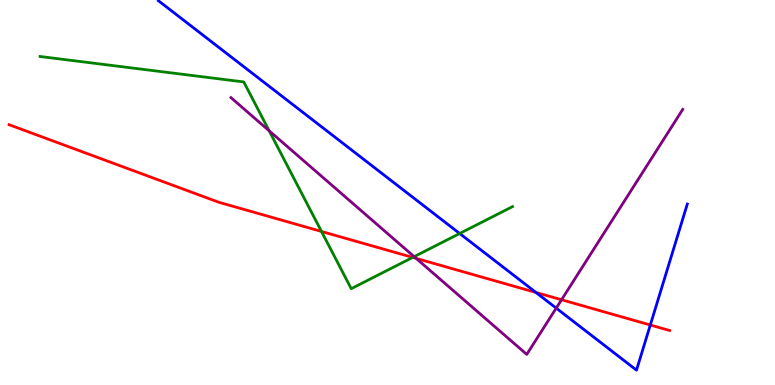[{'lines': ['blue', 'red'], 'intersections': [{'x': 6.92, 'y': 2.4}, {'x': 8.39, 'y': 1.56}]}, {'lines': ['green', 'red'], 'intersections': [{'x': 4.15, 'y': 3.99}, {'x': 5.33, 'y': 3.31}]}, {'lines': ['purple', 'red'], 'intersections': [{'x': 5.37, 'y': 3.29}, {'x': 7.25, 'y': 2.21}]}, {'lines': ['blue', 'green'], 'intersections': [{'x': 5.93, 'y': 3.93}]}, {'lines': ['blue', 'purple'], 'intersections': [{'x': 7.18, 'y': 2.0}]}, {'lines': ['green', 'purple'], 'intersections': [{'x': 3.47, 'y': 6.6}, {'x': 5.34, 'y': 3.33}]}]